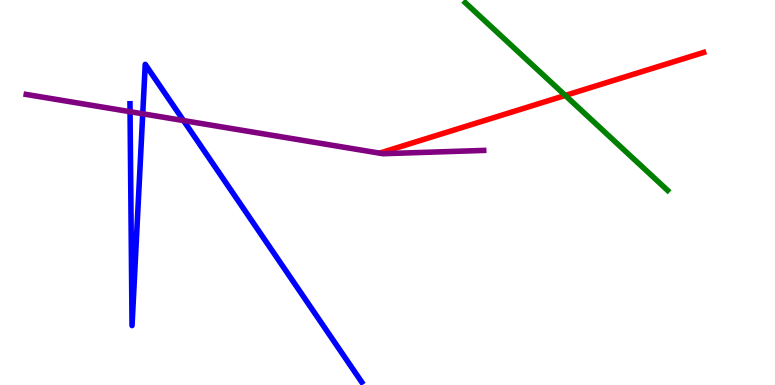[{'lines': ['blue', 'red'], 'intersections': []}, {'lines': ['green', 'red'], 'intersections': [{'x': 7.29, 'y': 7.52}]}, {'lines': ['purple', 'red'], 'intersections': []}, {'lines': ['blue', 'green'], 'intersections': []}, {'lines': ['blue', 'purple'], 'intersections': [{'x': 1.68, 'y': 7.1}, {'x': 1.84, 'y': 7.04}, {'x': 2.37, 'y': 6.87}]}, {'lines': ['green', 'purple'], 'intersections': []}]